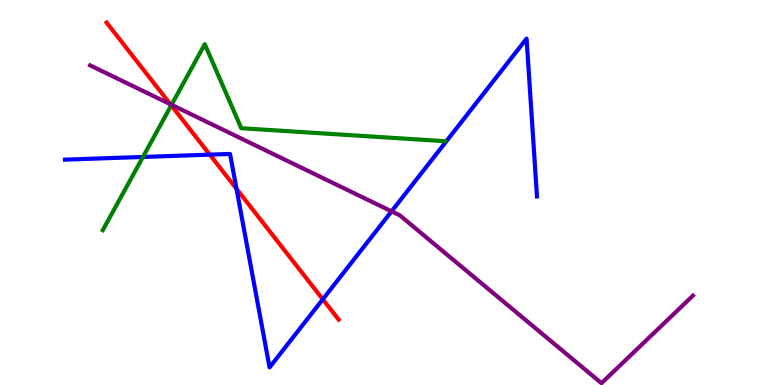[{'lines': ['blue', 'red'], 'intersections': [{'x': 2.71, 'y': 5.98}, {'x': 3.05, 'y': 5.1}, {'x': 4.17, 'y': 2.23}]}, {'lines': ['green', 'red'], 'intersections': [{'x': 2.21, 'y': 7.26}]}, {'lines': ['purple', 'red'], 'intersections': [{'x': 2.2, 'y': 7.29}]}, {'lines': ['blue', 'green'], 'intersections': [{'x': 1.84, 'y': 5.92}]}, {'lines': ['blue', 'purple'], 'intersections': [{'x': 5.05, 'y': 4.51}]}, {'lines': ['green', 'purple'], 'intersections': [{'x': 2.21, 'y': 7.28}]}]